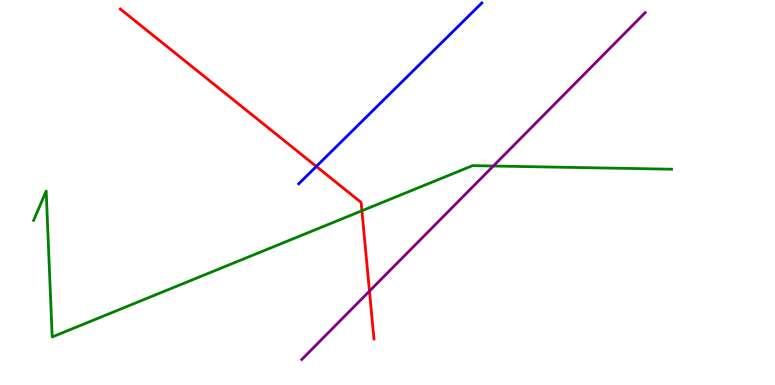[{'lines': ['blue', 'red'], 'intersections': [{'x': 4.08, 'y': 5.68}]}, {'lines': ['green', 'red'], 'intersections': [{'x': 4.67, 'y': 4.53}]}, {'lines': ['purple', 'red'], 'intersections': [{'x': 4.77, 'y': 2.44}]}, {'lines': ['blue', 'green'], 'intersections': []}, {'lines': ['blue', 'purple'], 'intersections': []}, {'lines': ['green', 'purple'], 'intersections': [{'x': 6.37, 'y': 5.69}]}]